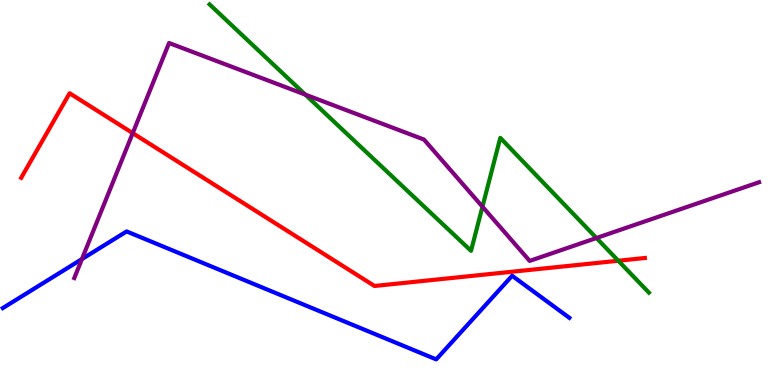[{'lines': ['blue', 'red'], 'intersections': []}, {'lines': ['green', 'red'], 'intersections': [{'x': 7.98, 'y': 3.23}]}, {'lines': ['purple', 'red'], 'intersections': [{'x': 1.71, 'y': 6.54}]}, {'lines': ['blue', 'green'], 'intersections': []}, {'lines': ['blue', 'purple'], 'intersections': [{'x': 1.06, 'y': 3.27}]}, {'lines': ['green', 'purple'], 'intersections': [{'x': 3.94, 'y': 7.54}, {'x': 6.23, 'y': 4.63}, {'x': 7.7, 'y': 3.82}]}]